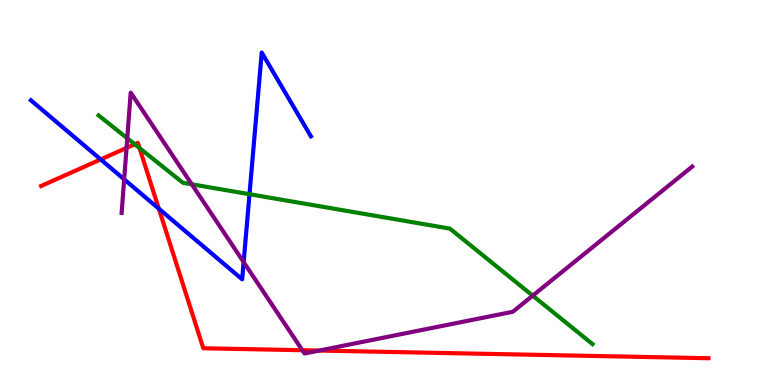[{'lines': ['blue', 'red'], 'intersections': [{'x': 1.3, 'y': 5.86}, {'x': 2.05, 'y': 4.58}]}, {'lines': ['green', 'red'], 'intersections': [{'x': 1.74, 'y': 6.25}, {'x': 1.8, 'y': 6.15}]}, {'lines': ['purple', 'red'], 'intersections': [{'x': 1.63, 'y': 6.16}, {'x': 3.9, 'y': 0.903}, {'x': 4.12, 'y': 0.895}]}, {'lines': ['blue', 'green'], 'intersections': [{'x': 3.22, 'y': 4.96}]}, {'lines': ['blue', 'purple'], 'intersections': [{'x': 1.6, 'y': 5.34}, {'x': 3.14, 'y': 3.19}]}, {'lines': ['green', 'purple'], 'intersections': [{'x': 1.64, 'y': 6.41}, {'x': 2.47, 'y': 5.21}, {'x': 6.87, 'y': 2.32}]}]